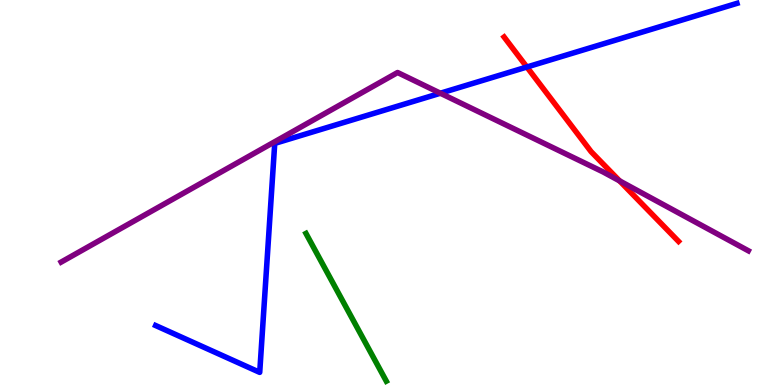[{'lines': ['blue', 'red'], 'intersections': [{'x': 6.8, 'y': 8.26}]}, {'lines': ['green', 'red'], 'intersections': []}, {'lines': ['purple', 'red'], 'intersections': [{'x': 7.99, 'y': 5.3}]}, {'lines': ['blue', 'green'], 'intersections': []}, {'lines': ['blue', 'purple'], 'intersections': [{'x': 5.68, 'y': 7.58}]}, {'lines': ['green', 'purple'], 'intersections': []}]